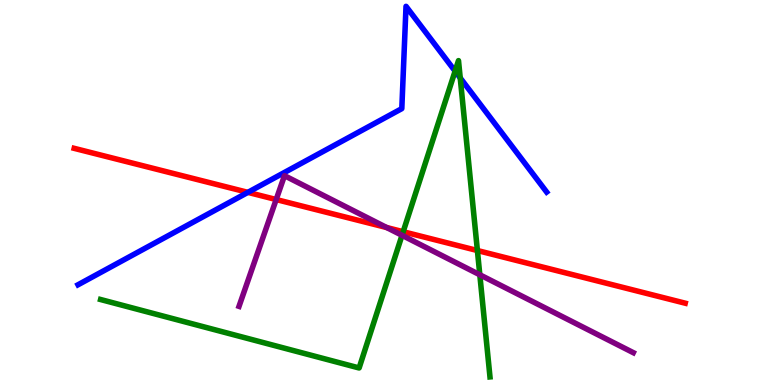[{'lines': ['blue', 'red'], 'intersections': [{'x': 3.2, 'y': 5.0}]}, {'lines': ['green', 'red'], 'intersections': [{'x': 5.2, 'y': 3.98}, {'x': 6.16, 'y': 3.49}]}, {'lines': ['purple', 'red'], 'intersections': [{'x': 3.56, 'y': 4.82}, {'x': 4.99, 'y': 4.09}]}, {'lines': ['blue', 'green'], 'intersections': [{'x': 5.87, 'y': 8.15}, {'x': 5.94, 'y': 7.98}]}, {'lines': ['blue', 'purple'], 'intersections': []}, {'lines': ['green', 'purple'], 'intersections': [{'x': 5.19, 'y': 3.89}, {'x': 6.19, 'y': 2.86}]}]